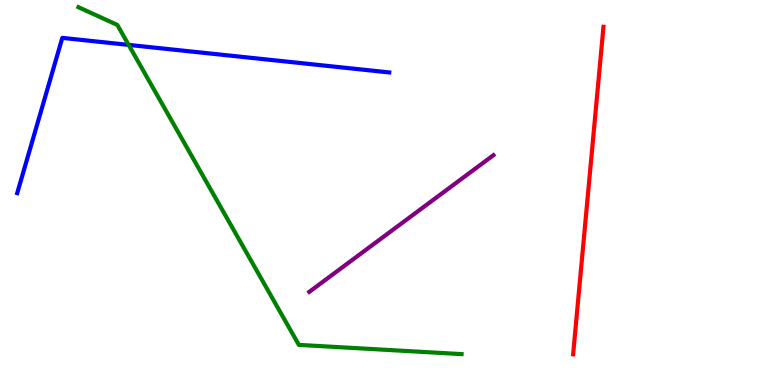[{'lines': ['blue', 'red'], 'intersections': []}, {'lines': ['green', 'red'], 'intersections': []}, {'lines': ['purple', 'red'], 'intersections': []}, {'lines': ['blue', 'green'], 'intersections': [{'x': 1.66, 'y': 8.83}]}, {'lines': ['blue', 'purple'], 'intersections': []}, {'lines': ['green', 'purple'], 'intersections': []}]